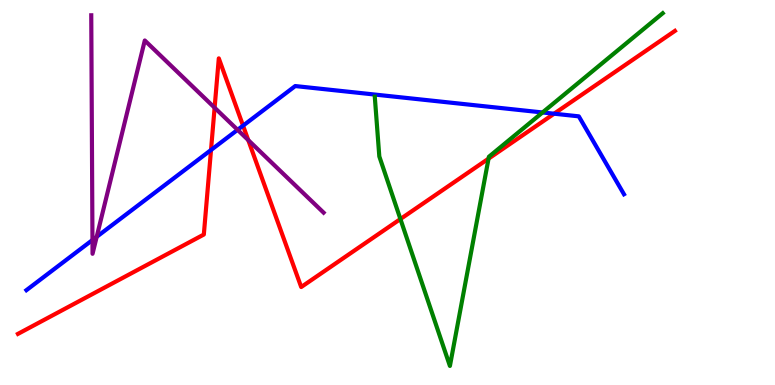[{'lines': ['blue', 'red'], 'intersections': [{'x': 2.72, 'y': 6.1}, {'x': 3.14, 'y': 6.74}, {'x': 7.15, 'y': 7.05}]}, {'lines': ['green', 'red'], 'intersections': [{'x': 5.17, 'y': 4.31}, {'x': 6.3, 'y': 5.88}]}, {'lines': ['purple', 'red'], 'intersections': [{'x': 2.77, 'y': 7.2}, {'x': 3.2, 'y': 6.36}]}, {'lines': ['blue', 'green'], 'intersections': [{'x': 7.0, 'y': 7.08}]}, {'lines': ['blue', 'purple'], 'intersections': [{'x': 1.19, 'y': 3.77}, {'x': 1.25, 'y': 3.85}, {'x': 3.07, 'y': 6.63}]}, {'lines': ['green', 'purple'], 'intersections': []}]